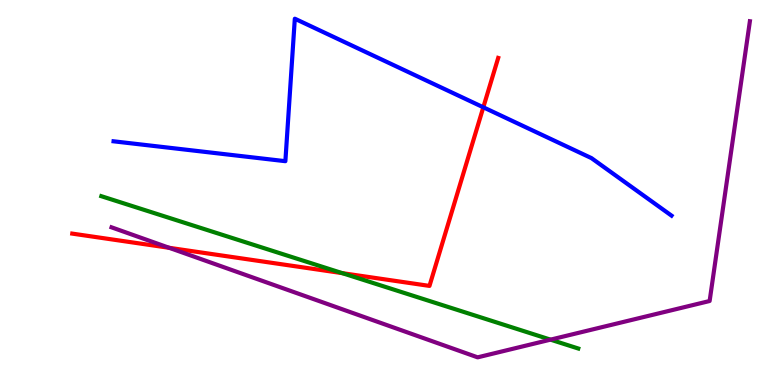[{'lines': ['blue', 'red'], 'intersections': [{'x': 6.24, 'y': 7.21}]}, {'lines': ['green', 'red'], 'intersections': [{'x': 4.42, 'y': 2.91}]}, {'lines': ['purple', 'red'], 'intersections': [{'x': 2.18, 'y': 3.56}]}, {'lines': ['blue', 'green'], 'intersections': []}, {'lines': ['blue', 'purple'], 'intersections': []}, {'lines': ['green', 'purple'], 'intersections': [{'x': 7.1, 'y': 1.18}]}]